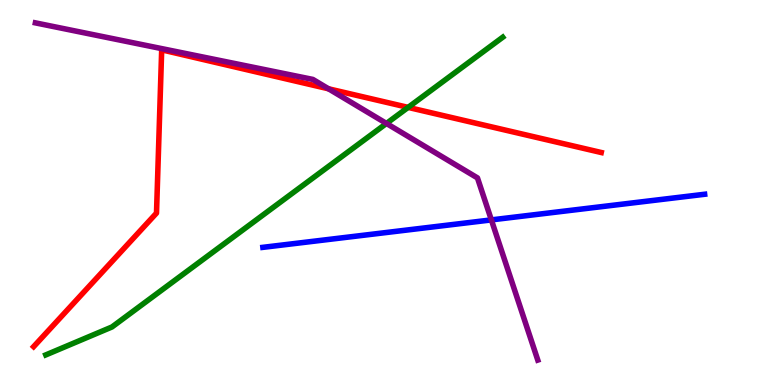[{'lines': ['blue', 'red'], 'intersections': []}, {'lines': ['green', 'red'], 'intersections': [{'x': 5.27, 'y': 7.21}]}, {'lines': ['purple', 'red'], 'intersections': [{'x': 4.24, 'y': 7.69}]}, {'lines': ['blue', 'green'], 'intersections': []}, {'lines': ['blue', 'purple'], 'intersections': [{'x': 6.34, 'y': 4.29}]}, {'lines': ['green', 'purple'], 'intersections': [{'x': 4.99, 'y': 6.79}]}]